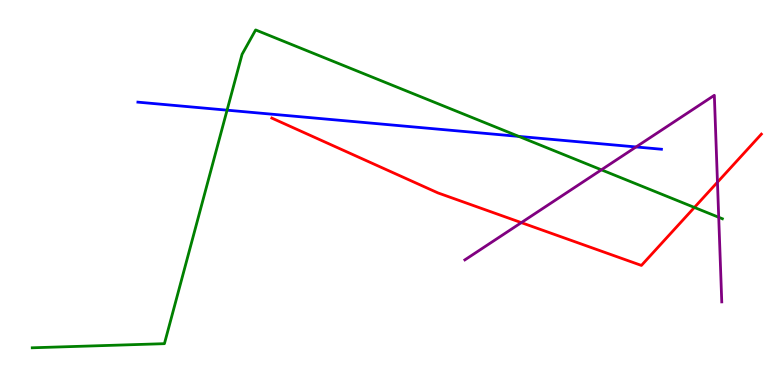[{'lines': ['blue', 'red'], 'intersections': []}, {'lines': ['green', 'red'], 'intersections': [{'x': 8.96, 'y': 4.61}]}, {'lines': ['purple', 'red'], 'intersections': [{'x': 6.73, 'y': 4.22}, {'x': 9.26, 'y': 5.27}]}, {'lines': ['blue', 'green'], 'intersections': [{'x': 2.93, 'y': 7.14}, {'x': 6.69, 'y': 6.46}]}, {'lines': ['blue', 'purple'], 'intersections': [{'x': 8.21, 'y': 6.18}]}, {'lines': ['green', 'purple'], 'intersections': [{'x': 7.76, 'y': 5.59}, {'x': 9.27, 'y': 4.36}]}]